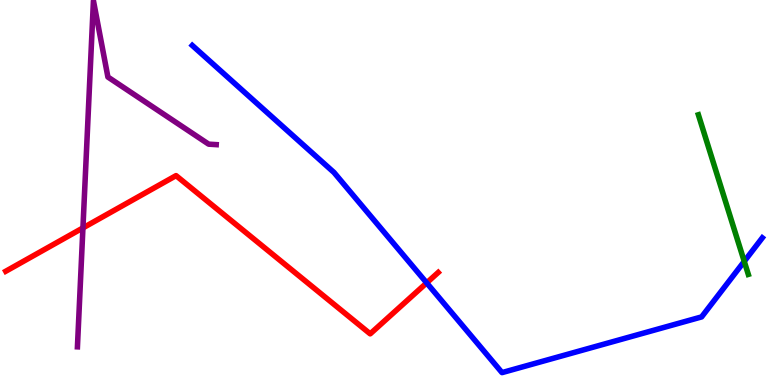[{'lines': ['blue', 'red'], 'intersections': [{'x': 5.51, 'y': 2.65}]}, {'lines': ['green', 'red'], 'intersections': []}, {'lines': ['purple', 'red'], 'intersections': [{'x': 1.07, 'y': 4.08}]}, {'lines': ['blue', 'green'], 'intersections': [{'x': 9.6, 'y': 3.21}]}, {'lines': ['blue', 'purple'], 'intersections': []}, {'lines': ['green', 'purple'], 'intersections': []}]